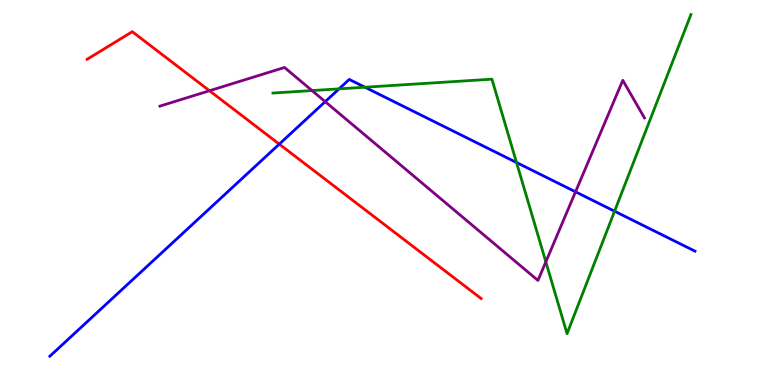[{'lines': ['blue', 'red'], 'intersections': [{'x': 3.6, 'y': 6.26}]}, {'lines': ['green', 'red'], 'intersections': []}, {'lines': ['purple', 'red'], 'intersections': [{'x': 2.7, 'y': 7.64}]}, {'lines': ['blue', 'green'], 'intersections': [{'x': 4.37, 'y': 7.69}, {'x': 4.71, 'y': 7.73}, {'x': 6.66, 'y': 5.78}, {'x': 7.93, 'y': 4.51}]}, {'lines': ['blue', 'purple'], 'intersections': [{'x': 4.2, 'y': 7.36}, {'x': 7.43, 'y': 5.02}]}, {'lines': ['green', 'purple'], 'intersections': [{'x': 4.03, 'y': 7.65}, {'x': 7.04, 'y': 3.2}]}]